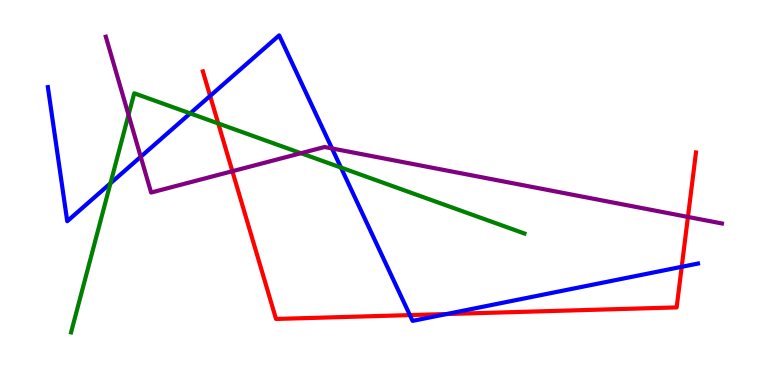[{'lines': ['blue', 'red'], 'intersections': [{'x': 2.71, 'y': 7.51}, {'x': 5.29, 'y': 1.82}, {'x': 5.76, 'y': 1.84}, {'x': 8.8, 'y': 3.07}]}, {'lines': ['green', 'red'], 'intersections': [{'x': 2.82, 'y': 6.79}]}, {'lines': ['purple', 'red'], 'intersections': [{'x': 3.0, 'y': 5.55}, {'x': 8.88, 'y': 4.37}]}, {'lines': ['blue', 'green'], 'intersections': [{'x': 1.43, 'y': 5.24}, {'x': 2.45, 'y': 7.05}, {'x': 4.4, 'y': 5.65}]}, {'lines': ['blue', 'purple'], 'intersections': [{'x': 1.82, 'y': 5.93}, {'x': 4.28, 'y': 6.14}]}, {'lines': ['green', 'purple'], 'intersections': [{'x': 1.66, 'y': 7.02}, {'x': 3.88, 'y': 6.02}]}]